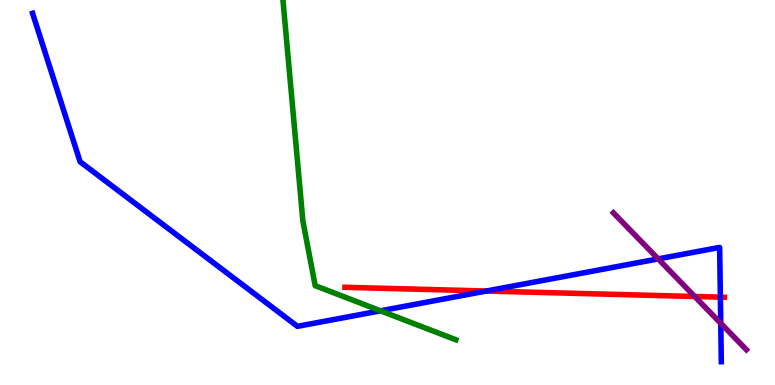[{'lines': ['blue', 'red'], 'intersections': [{'x': 6.28, 'y': 2.44}, {'x': 9.3, 'y': 2.28}]}, {'lines': ['green', 'red'], 'intersections': []}, {'lines': ['purple', 'red'], 'intersections': [{'x': 8.96, 'y': 2.3}]}, {'lines': ['blue', 'green'], 'intersections': [{'x': 4.91, 'y': 1.93}]}, {'lines': ['blue', 'purple'], 'intersections': [{'x': 8.49, 'y': 3.28}, {'x': 9.3, 'y': 1.6}]}, {'lines': ['green', 'purple'], 'intersections': []}]